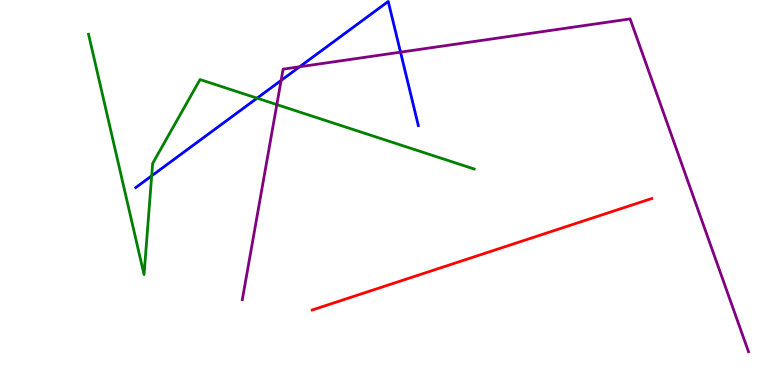[{'lines': ['blue', 'red'], 'intersections': []}, {'lines': ['green', 'red'], 'intersections': []}, {'lines': ['purple', 'red'], 'intersections': []}, {'lines': ['blue', 'green'], 'intersections': [{'x': 1.96, 'y': 5.43}, {'x': 3.32, 'y': 7.45}]}, {'lines': ['blue', 'purple'], 'intersections': [{'x': 3.63, 'y': 7.91}, {'x': 3.87, 'y': 8.27}, {'x': 5.17, 'y': 8.65}]}, {'lines': ['green', 'purple'], 'intersections': [{'x': 3.57, 'y': 7.28}]}]